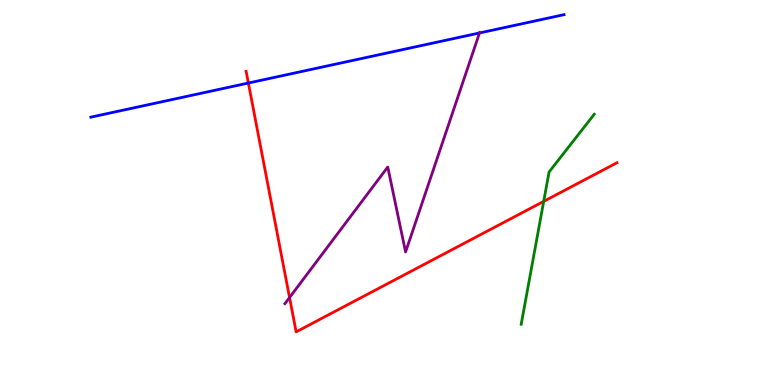[{'lines': ['blue', 'red'], 'intersections': [{'x': 3.2, 'y': 7.84}]}, {'lines': ['green', 'red'], 'intersections': [{'x': 7.02, 'y': 4.77}]}, {'lines': ['purple', 'red'], 'intersections': [{'x': 3.74, 'y': 2.27}]}, {'lines': ['blue', 'green'], 'intersections': []}, {'lines': ['blue', 'purple'], 'intersections': [{'x': 6.19, 'y': 9.14}]}, {'lines': ['green', 'purple'], 'intersections': []}]